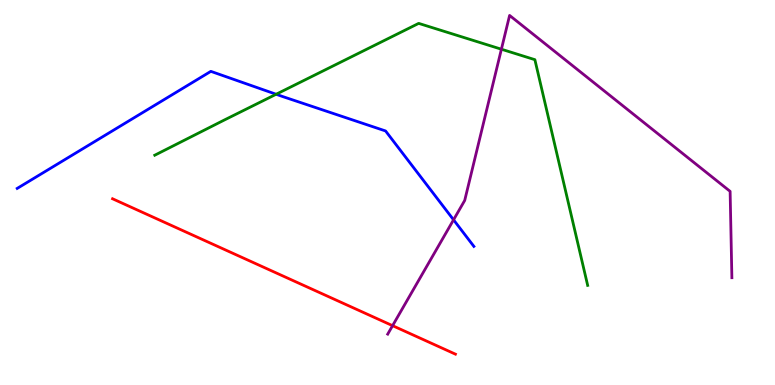[{'lines': ['blue', 'red'], 'intersections': []}, {'lines': ['green', 'red'], 'intersections': []}, {'lines': ['purple', 'red'], 'intersections': [{'x': 5.07, 'y': 1.54}]}, {'lines': ['blue', 'green'], 'intersections': [{'x': 3.56, 'y': 7.55}]}, {'lines': ['blue', 'purple'], 'intersections': [{'x': 5.85, 'y': 4.29}]}, {'lines': ['green', 'purple'], 'intersections': [{'x': 6.47, 'y': 8.72}]}]